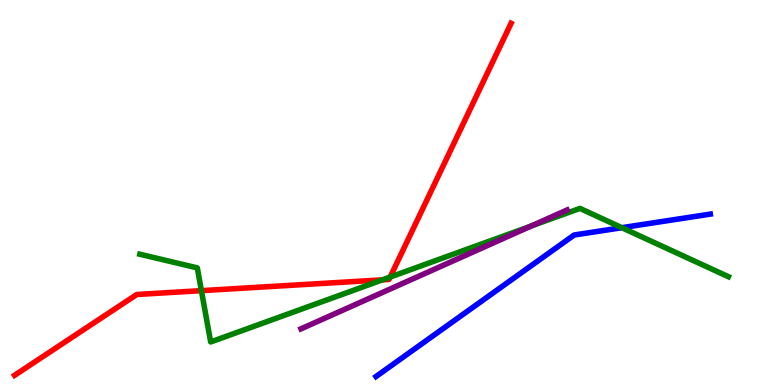[{'lines': ['blue', 'red'], 'intersections': []}, {'lines': ['green', 'red'], 'intersections': [{'x': 2.6, 'y': 2.45}, {'x': 4.93, 'y': 2.73}, {'x': 5.03, 'y': 2.8}]}, {'lines': ['purple', 'red'], 'intersections': []}, {'lines': ['blue', 'green'], 'intersections': [{'x': 8.02, 'y': 4.09}]}, {'lines': ['blue', 'purple'], 'intersections': []}, {'lines': ['green', 'purple'], 'intersections': [{'x': 6.85, 'y': 4.13}]}]